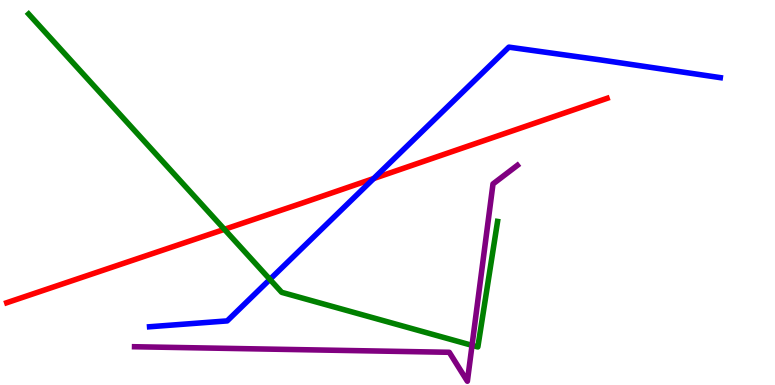[{'lines': ['blue', 'red'], 'intersections': [{'x': 4.82, 'y': 5.36}]}, {'lines': ['green', 'red'], 'intersections': [{'x': 2.9, 'y': 4.04}]}, {'lines': ['purple', 'red'], 'intersections': []}, {'lines': ['blue', 'green'], 'intersections': [{'x': 3.48, 'y': 2.74}]}, {'lines': ['blue', 'purple'], 'intersections': []}, {'lines': ['green', 'purple'], 'intersections': [{'x': 6.09, 'y': 1.03}]}]